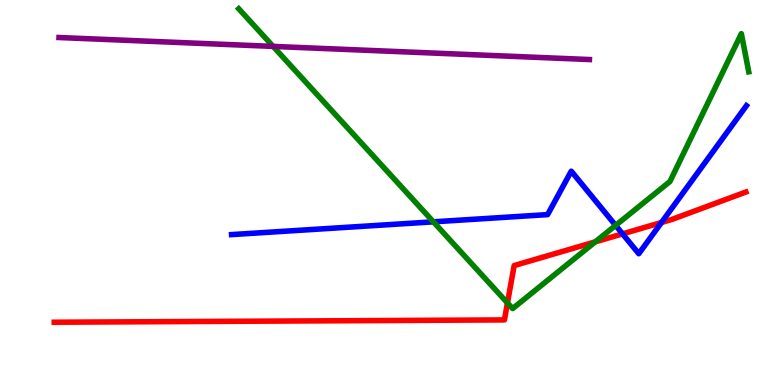[{'lines': ['blue', 'red'], 'intersections': [{'x': 8.03, 'y': 3.93}, {'x': 8.54, 'y': 4.22}]}, {'lines': ['green', 'red'], 'intersections': [{'x': 6.55, 'y': 2.13}, {'x': 7.68, 'y': 3.72}]}, {'lines': ['purple', 'red'], 'intersections': []}, {'lines': ['blue', 'green'], 'intersections': [{'x': 5.59, 'y': 4.24}, {'x': 7.94, 'y': 4.15}]}, {'lines': ['blue', 'purple'], 'intersections': []}, {'lines': ['green', 'purple'], 'intersections': [{'x': 3.52, 'y': 8.79}]}]